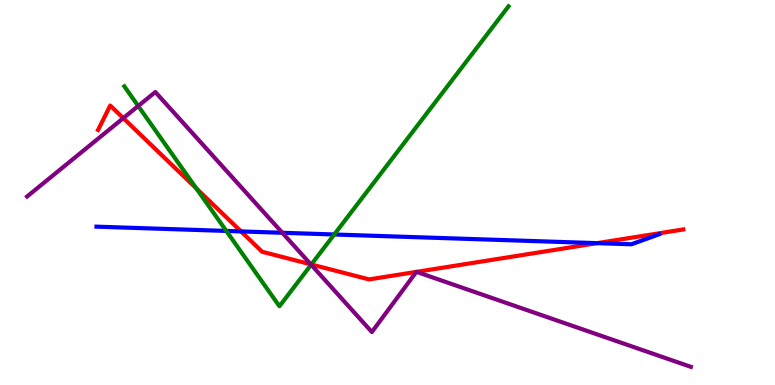[{'lines': ['blue', 'red'], 'intersections': [{'x': 3.11, 'y': 3.99}, {'x': 7.7, 'y': 3.68}]}, {'lines': ['green', 'red'], 'intersections': [{'x': 2.53, 'y': 5.11}, {'x': 4.02, 'y': 3.13}]}, {'lines': ['purple', 'red'], 'intersections': [{'x': 1.59, 'y': 6.93}, {'x': 4.01, 'y': 3.13}, {'x': 5.37, 'y': 2.94}, {'x': 5.37, 'y': 2.94}]}, {'lines': ['blue', 'green'], 'intersections': [{'x': 2.92, 'y': 4.0}, {'x': 4.31, 'y': 3.91}]}, {'lines': ['blue', 'purple'], 'intersections': [{'x': 3.64, 'y': 3.95}]}, {'lines': ['green', 'purple'], 'intersections': [{'x': 1.78, 'y': 7.25}, {'x': 4.01, 'y': 3.12}]}]